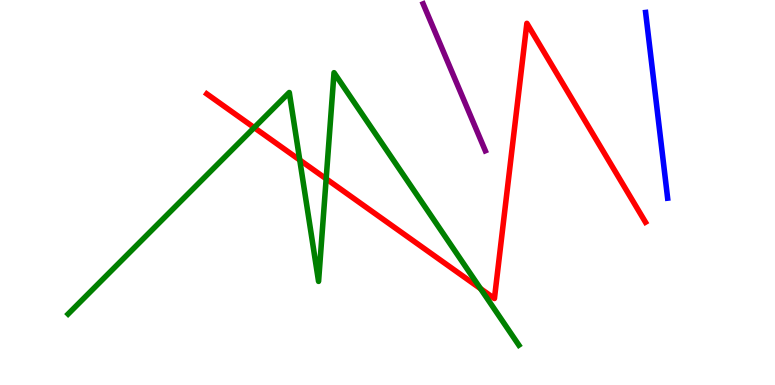[{'lines': ['blue', 'red'], 'intersections': []}, {'lines': ['green', 'red'], 'intersections': [{'x': 3.28, 'y': 6.69}, {'x': 3.87, 'y': 5.84}, {'x': 4.21, 'y': 5.36}, {'x': 6.2, 'y': 2.5}]}, {'lines': ['purple', 'red'], 'intersections': []}, {'lines': ['blue', 'green'], 'intersections': []}, {'lines': ['blue', 'purple'], 'intersections': []}, {'lines': ['green', 'purple'], 'intersections': []}]